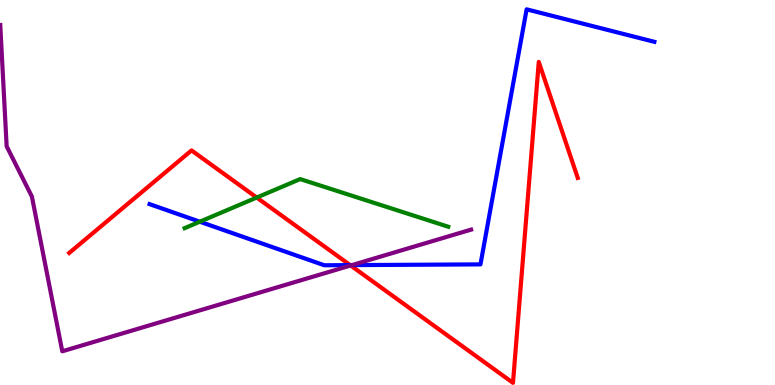[{'lines': ['blue', 'red'], 'intersections': [{'x': 4.52, 'y': 3.11}]}, {'lines': ['green', 'red'], 'intersections': [{'x': 3.31, 'y': 4.87}]}, {'lines': ['purple', 'red'], 'intersections': [{'x': 4.52, 'y': 3.1}]}, {'lines': ['blue', 'green'], 'intersections': [{'x': 2.58, 'y': 4.24}]}, {'lines': ['blue', 'purple'], 'intersections': [{'x': 4.54, 'y': 3.11}]}, {'lines': ['green', 'purple'], 'intersections': []}]